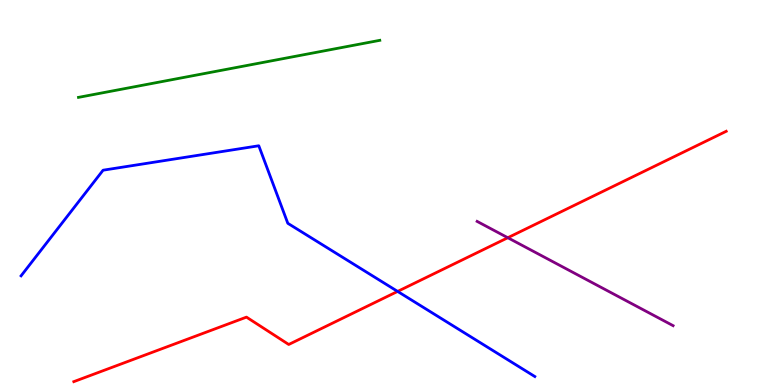[{'lines': ['blue', 'red'], 'intersections': [{'x': 5.13, 'y': 2.43}]}, {'lines': ['green', 'red'], 'intersections': []}, {'lines': ['purple', 'red'], 'intersections': [{'x': 6.55, 'y': 3.83}]}, {'lines': ['blue', 'green'], 'intersections': []}, {'lines': ['blue', 'purple'], 'intersections': []}, {'lines': ['green', 'purple'], 'intersections': []}]